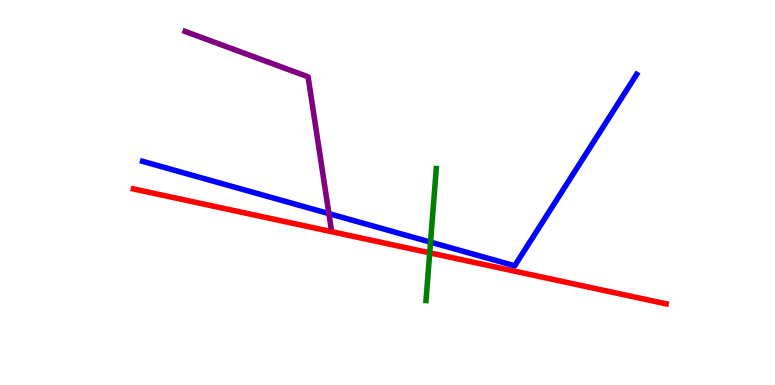[{'lines': ['blue', 'red'], 'intersections': []}, {'lines': ['green', 'red'], 'intersections': [{'x': 5.54, 'y': 3.43}]}, {'lines': ['purple', 'red'], 'intersections': []}, {'lines': ['blue', 'green'], 'intersections': [{'x': 5.56, 'y': 3.71}]}, {'lines': ['blue', 'purple'], 'intersections': [{'x': 4.24, 'y': 4.45}]}, {'lines': ['green', 'purple'], 'intersections': []}]